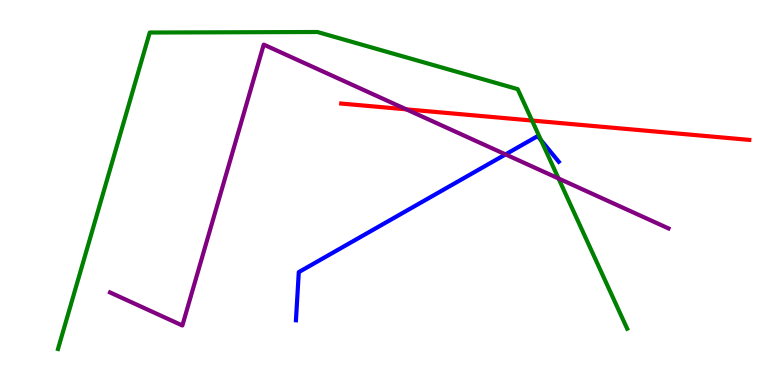[{'lines': ['blue', 'red'], 'intersections': []}, {'lines': ['green', 'red'], 'intersections': [{'x': 6.87, 'y': 6.87}]}, {'lines': ['purple', 'red'], 'intersections': [{'x': 5.24, 'y': 7.16}]}, {'lines': ['blue', 'green'], 'intersections': [{'x': 6.98, 'y': 6.36}]}, {'lines': ['blue', 'purple'], 'intersections': [{'x': 6.52, 'y': 5.99}]}, {'lines': ['green', 'purple'], 'intersections': [{'x': 7.21, 'y': 5.36}]}]